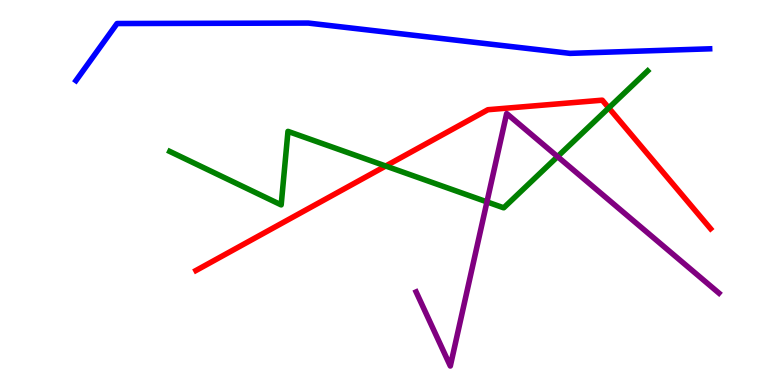[{'lines': ['blue', 'red'], 'intersections': []}, {'lines': ['green', 'red'], 'intersections': [{'x': 4.98, 'y': 5.69}, {'x': 7.86, 'y': 7.2}]}, {'lines': ['purple', 'red'], 'intersections': []}, {'lines': ['blue', 'green'], 'intersections': []}, {'lines': ['blue', 'purple'], 'intersections': []}, {'lines': ['green', 'purple'], 'intersections': [{'x': 6.28, 'y': 4.76}, {'x': 7.19, 'y': 5.93}]}]